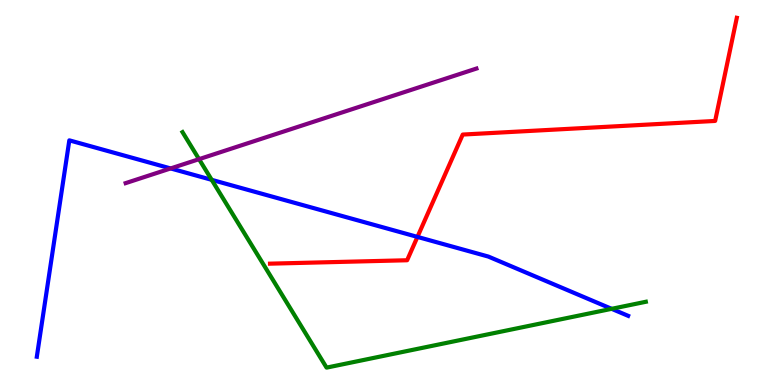[{'lines': ['blue', 'red'], 'intersections': [{'x': 5.39, 'y': 3.85}]}, {'lines': ['green', 'red'], 'intersections': []}, {'lines': ['purple', 'red'], 'intersections': []}, {'lines': ['blue', 'green'], 'intersections': [{'x': 2.73, 'y': 5.33}, {'x': 7.89, 'y': 1.98}]}, {'lines': ['blue', 'purple'], 'intersections': [{'x': 2.2, 'y': 5.62}]}, {'lines': ['green', 'purple'], 'intersections': [{'x': 2.57, 'y': 5.87}]}]